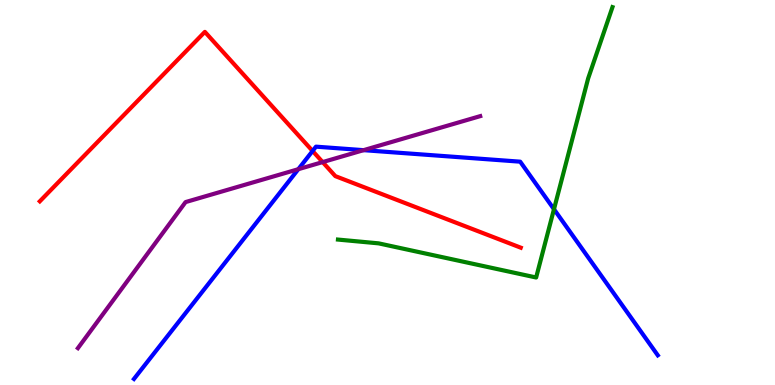[{'lines': ['blue', 'red'], 'intersections': [{'x': 4.03, 'y': 6.08}]}, {'lines': ['green', 'red'], 'intersections': []}, {'lines': ['purple', 'red'], 'intersections': [{'x': 4.16, 'y': 5.79}]}, {'lines': ['blue', 'green'], 'intersections': [{'x': 7.15, 'y': 4.57}]}, {'lines': ['blue', 'purple'], 'intersections': [{'x': 3.85, 'y': 5.61}, {'x': 4.69, 'y': 6.1}]}, {'lines': ['green', 'purple'], 'intersections': []}]